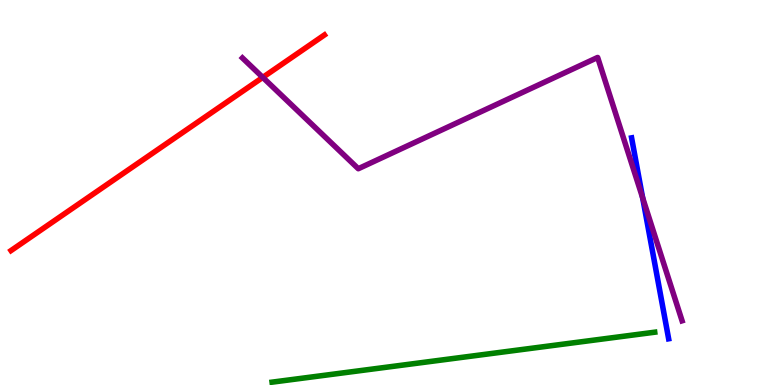[{'lines': ['blue', 'red'], 'intersections': []}, {'lines': ['green', 'red'], 'intersections': []}, {'lines': ['purple', 'red'], 'intersections': [{'x': 3.39, 'y': 7.99}]}, {'lines': ['blue', 'green'], 'intersections': []}, {'lines': ['blue', 'purple'], 'intersections': [{'x': 8.29, 'y': 4.86}]}, {'lines': ['green', 'purple'], 'intersections': []}]